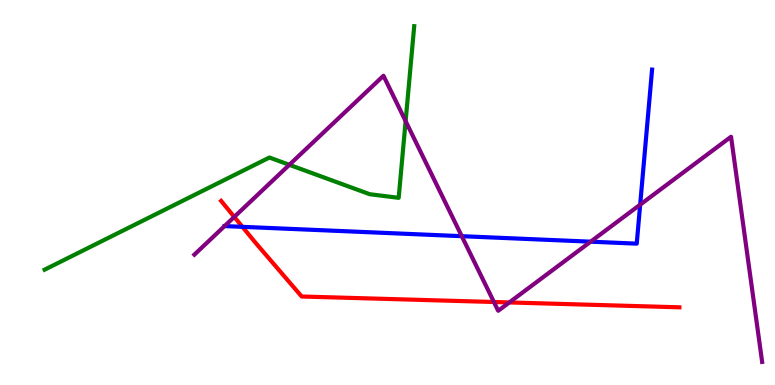[{'lines': ['blue', 'red'], 'intersections': [{'x': 3.13, 'y': 4.11}]}, {'lines': ['green', 'red'], 'intersections': []}, {'lines': ['purple', 'red'], 'intersections': [{'x': 3.02, 'y': 4.37}, {'x': 6.37, 'y': 2.16}, {'x': 6.57, 'y': 2.14}]}, {'lines': ['blue', 'green'], 'intersections': []}, {'lines': ['blue', 'purple'], 'intersections': [{'x': 5.96, 'y': 3.87}, {'x': 7.62, 'y': 3.72}, {'x': 8.26, 'y': 4.68}]}, {'lines': ['green', 'purple'], 'intersections': [{'x': 3.73, 'y': 5.72}, {'x': 5.23, 'y': 6.85}]}]